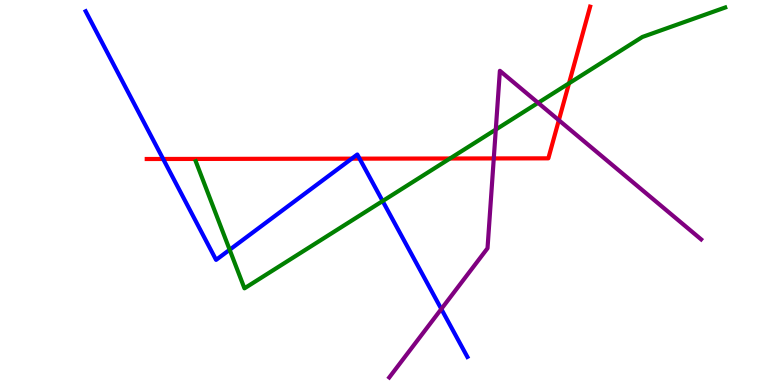[{'lines': ['blue', 'red'], 'intersections': [{'x': 2.11, 'y': 5.87}, {'x': 4.54, 'y': 5.88}, {'x': 4.64, 'y': 5.88}]}, {'lines': ['green', 'red'], 'intersections': [{'x': 5.81, 'y': 5.88}, {'x': 7.34, 'y': 7.84}]}, {'lines': ['purple', 'red'], 'intersections': [{'x': 6.37, 'y': 5.88}, {'x': 7.21, 'y': 6.88}]}, {'lines': ['blue', 'green'], 'intersections': [{'x': 2.96, 'y': 3.51}, {'x': 4.94, 'y': 4.78}]}, {'lines': ['blue', 'purple'], 'intersections': [{'x': 5.69, 'y': 1.97}]}, {'lines': ['green', 'purple'], 'intersections': [{'x': 6.4, 'y': 6.63}, {'x': 6.94, 'y': 7.33}]}]